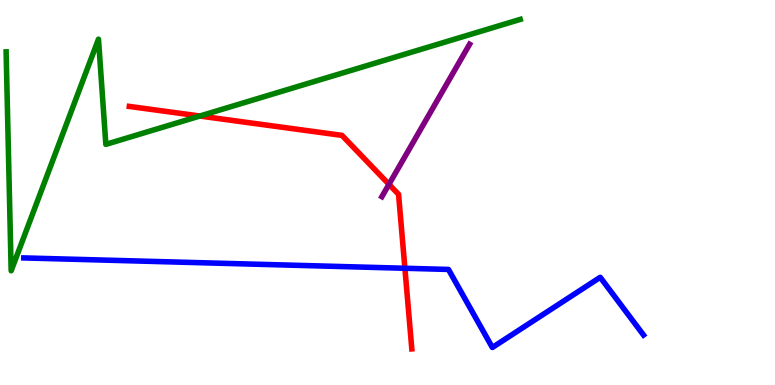[{'lines': ['blue', 'red'], 'intersections': [{'x': 5.22, 'y': 3.03}]}, {'lines': ['green', 'red'], 'intersections': [{'x': 2.58, 'y': 6.99}]}, {'lines': ['purple', 'red'], 'intersections': [{'x': 5.02, 'y': 5.21}]}, {'lines': ['blue', 'green'], 'intersections': []}, {'lines': ['blue', 'purple'], 'intersections': []}, {'lines': ['green', 'purple'], 'intersections': []}]